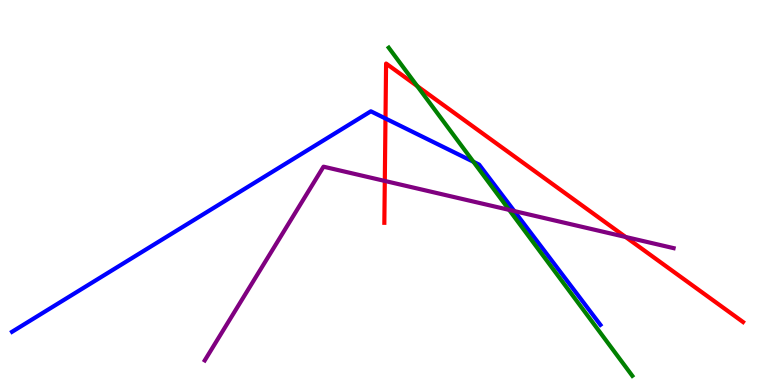[{'lines': ['blue', 'red'], 'intersections': [{'x': 4.97, 'y': 6.92}]}, {'lines': ['green', 'red'], 'intersections': [{'x': 5.38, 'y': 7.76}]}, {'lines': ['purple', 'red'], 'intersections': [{'x': 4.97, 'y': 5.3}, {'x': 8.07, 'y': 3.85}]}, {'lines': ['blue', 'green'], 'intersections': [{'x': 6.11, 'y': 5.8}]}, {'lines': ['blue', 'purple'], 'intersections': [{'x': 6.64, 'y': 4.52}]}, {'lines': ['green', 'purple'], 'intersections': [{'x': 6.57, 'y': 4.55}]}]